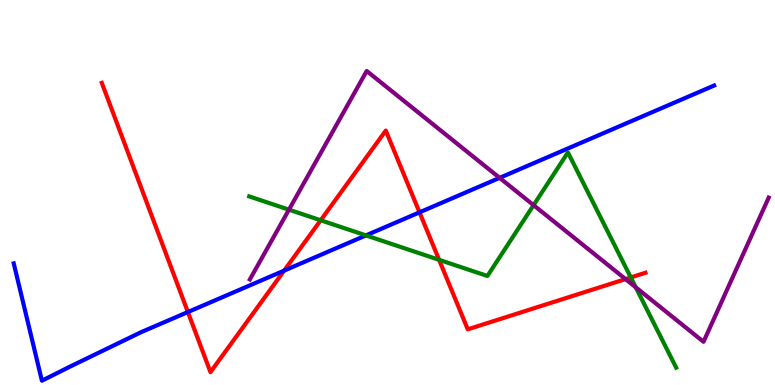[{'lines': ['blue', 'red'], 'intersections': [{'x': 2.42, 'y': 1.89}, {'x': 3.67, 'y': 2.97}, {'x': 5.41, 'y': 4.48}]}, {'lines': ['green', 'red'], 'intersections': [{'x': 4.14, 'y': 4.28}, {'x': 5.67, 'y': 3.25}, {'x': 8.14, 'y': 2.79}]}, {'lines': ['purple', 'red'], 'intersections': [{'x': 8.07, 'y': 2.75}]}, {'lines': ['blue', 'green'], 'intersections': [{'x': 4.72, 'y': 3.89}]}, {'lines': ['blue', 'purple'], 'intersections': [{'x': 6.45, 'y': 5.38}]}, {'lines': ['green', 'purple'], 'intersections': [{'x': 3.73, 'y': 4.55}, {'x': 6.88, 'y': 4.67}, {'x': 8.2, 'y': 2.54}]}]